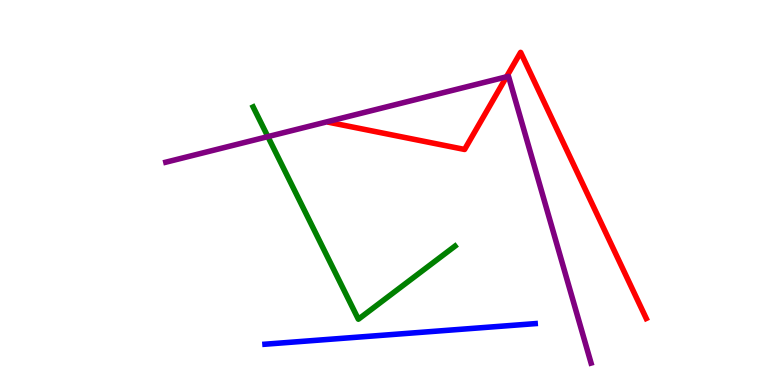[{'lines': ['blue', 'red'], 'intersections': []}, {'lines': ['green', 'red'], 'intersections': []}, {'lines': ['purple', 'red'], 'intersections': [{'x': 6.54, 'y': 8.0}]}, {'lines': ['blue', 'green'], 'intersections': []}, {'lines': ['blue', 'purple'], 'intersections': []}, {'lines': ['green', 'purple'], 'intersections': [{'x': 3.46, 'y': 6.45}]}]